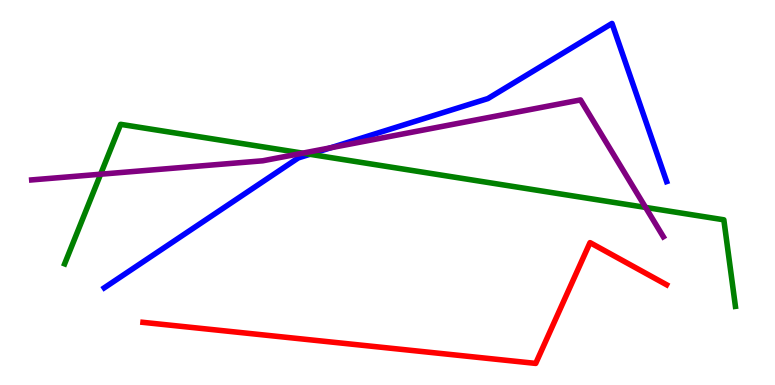[{'lines': ['blue', 'red'], 'intersections': []}, {'lines': ['green', 'red'], 'intersections': []}, {'lines': ['purple', 'red'], 'intersections': []}, {'lines': ['blue', 'green'], 'intersections': [{'x': 4.0, 'y': 5.99}]}, {'lines': ['blue', 'purple'], 'intersections': [{'x': 4.27, 'y': 6.16}]}, {'lines': ['green', 'purple'], 'intersections': [{'x': 1.3, 'y': 5.48}, {'x': 3.91, 'y': 6.02}, {'x': 8.33, 'y': 4.61}]}]